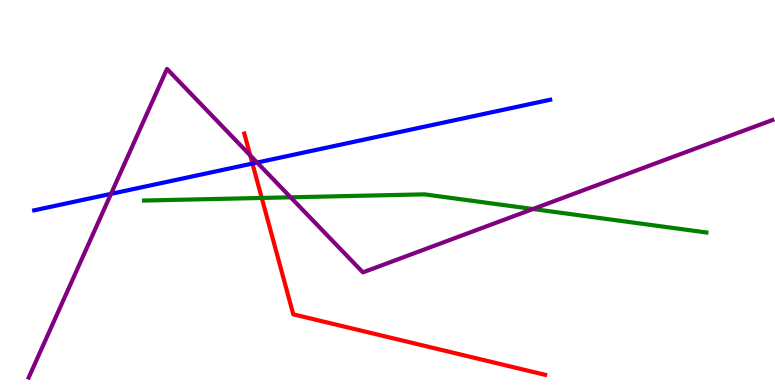[{'lines': ['blue', 'red'], 'intersections': [{'x': 3.26, 'y': 5.75}]}, {'lines': ['green', 'red'], 'intersections': [{'x': 3.38, 'y': 4.86}]}, {'lines': ['purple', 'red'], 'intersections': [{'x': 3.23, 'y': 5.97}]}, {'lines': ['blue', 'green'], 'intersections': []}, {'lines': ['blue', 'purple'], 'intersections': [{'x': 1.43, 'y': 4.96}, {'x': 3.32, 'y': 5.78}]}, {'lines': ['green', 'purple'], 'intersections': [{'x': 3.75, 'y': 4.88}, {'x': 6.88, 'y': 4.57}]}]